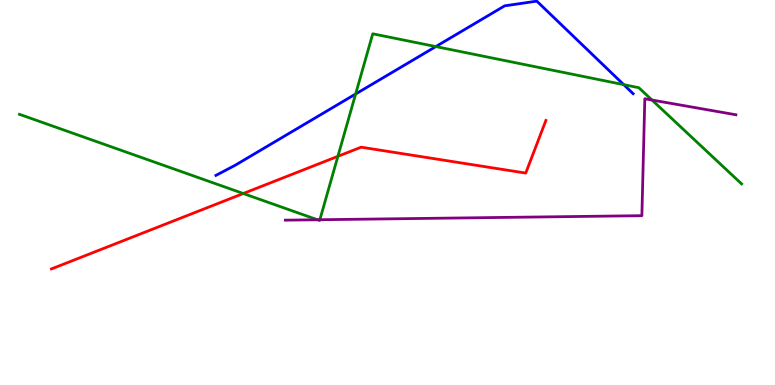[{'lines': ['blue', 'red'], 'intersections': []}, {'lines': ['green', 'red'], 'intersections': [{'x': 3.14, 'y': 4.97}, {'x': 4.36, 'y': 5.94}]}, {'lines': ['purple', 'red'], 'intersections': []}, {'lines': ['blue', 'green'], 'intersections': [{'x': 4.59, 'y': 7.56}, {'x': 5.62, 'y': 8.79}, {'x': 8.05, 'y': 7.8}]}, {'lines': ['blue', 'purple'], 'intersections': []}, {'lines': ['green', 'purple'], 'intersections': [{'x': 4.1, 'y': 4.29}, {'x': 4.13, 'y': 4.29}, {'x': 8.41, 'y': 7.4}]}]